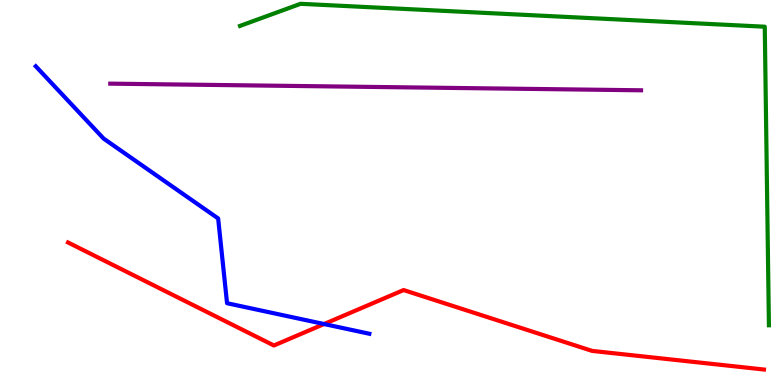[{'lines': ['blue', 'red'], 'intersections': [{'x': 4.18, 'y': 1.58}]}, {'lines': ['green', 'red'], 'intersections': []}, {'lines': ['purple', 'red'], 'intersections': []}, {'lines': ['blue', 'green'], 'intersections': []}, {'lines': ['blue', 'purple'], 'intersections': []}, {'lines': ['green', 'purple'], 'intersections': []}]